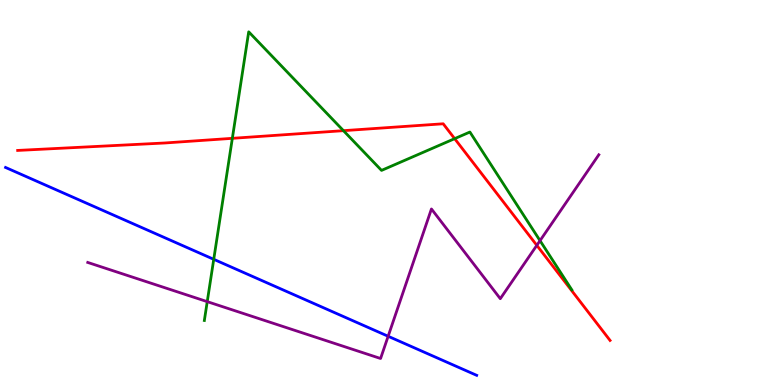[{'lines': ['blue', 'red'], 'intersections': []}, {'lines': ['green', 'red'], 'intersections': [{'x': 3.0, 'y': 6.41}, {'x': 4.43, 'y': 6.61}, {'x': 5.87, 'y': 6.4}]}, {'lines': ['purple', 'red'], 'intersections': [{'x': 6.93, 'y': 3.63}]}, {'lines': ['blue', 'green'], 'intersections': [{'x': 2.76, 'y': 3.26}]}, {'lines': ['blue', 'purple'], 'intersections': [{'x': 5.01, 'y': 1.27}]}, {'lines': ['green', 'purple'], 'intersections': [{'x': 2.67, 'y': 2.17}, {'x': 6.97, 'y': 3.75}]}]